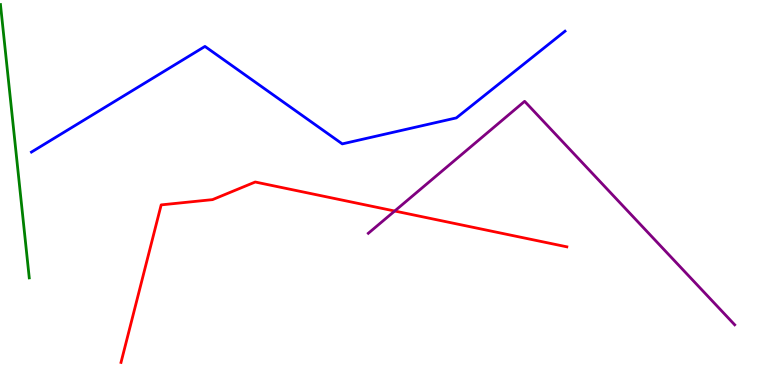[{'lines': ['blue', 'red'], 'intersections': []}, {'lines': ['green', 'red'], 'intersections': []}, {'lines': ['purple', 'red'], 'intersections': [{'x': 5.09, 'y': 4.52}]}, {'lines': ['blue', 'green'], 'intersections': []}, {'lines': ['blue', 'purple'], 'intersections': []}, {'lines': ['green', 'purple'], 'intersections': []}]